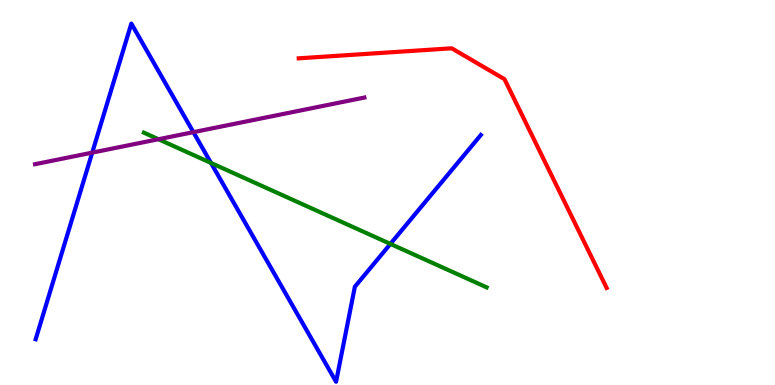[{'lines': ['blue', 'red'], 'intersections': []}, {'lines': ['green', 'red'], 'intersections': []}, {'lines': ['purple', 'red'], 'intersections': []}, {'lines': ['blue', 'green'], 'intersections': [{'x': 2.72, 'y': 5.77}, {'x': 5.04, 'y': 3.66}]}, {'lines': ['blue', 'purple'], 'intersections': [{'x': 1.19, 'y': 6.04}, {'x': 2.5, 'y': 6.57}]}, {'lines': ['green', 'purple'], 'intersections': [{'x': 2.04, 'y': 6.38}]}]